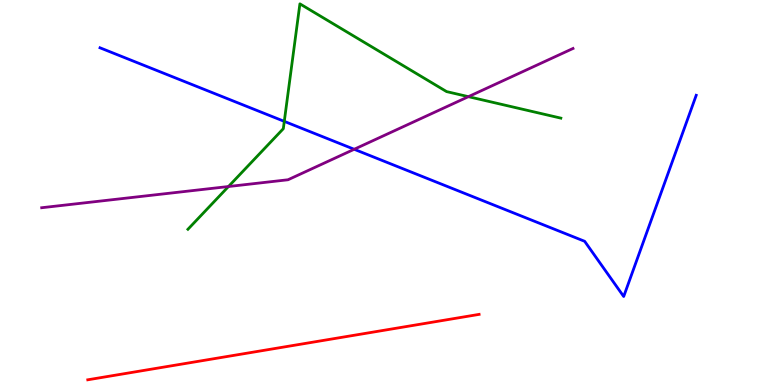[{'lines': ['blue', 'red'], 'intersections': []}, {'lines': ['green', 'red'], 'intersections': []}, {'lines': ['purple', 'red'], 'intersections': []}, {'lines': ['blue', 'green'], 'intersections': [{'x': 3.67, 'y': 6.85}]}, {'lines': ['blue', 'purple'], 'intersections': [{'x': 4.57, 'y': 6.12}]}, {'lines': ['green', 'purple'], 'intersections': [{'x': 2.95, 'y': 5.16}, {'x': 6.04, 'y': 7.49}]}]